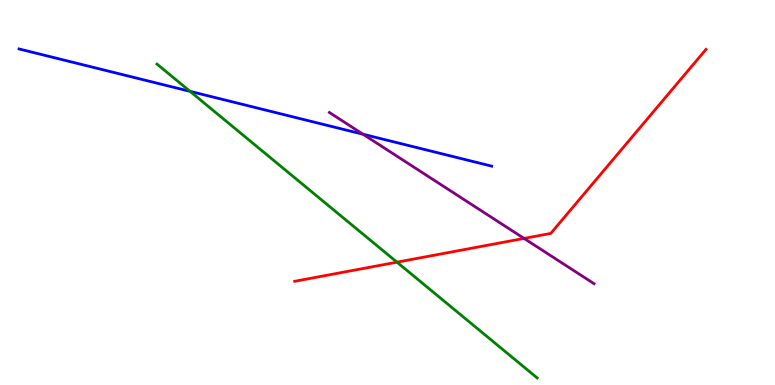[{'lines': ['blue', 'red'], 'intersections': []}, {'lines': ['green', 'red'], 'intersections': [{'x': 5.12, 'y': 3.19}]}, {'lines': ['purple', 'red'], 'intersections': [{'x': 6.76, 'y': 3.81}]}, {'lines': ['blue', 'green'], 'intersections': [{'x': 2.45, 'y': 7.63}]}, {'lines': ['blue', 'purple'], 'intersections': [{'x': 4.68, 'y': 6.51}]}, {'lines': ['green', 'purple'], 'intersections': []}]